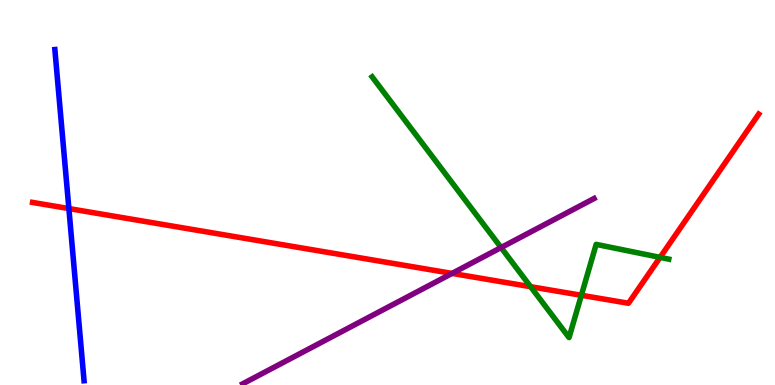[{'lines': ['blue', 'red'], 'intersections': [{'x': 0.889, 'y': 4.58}]}, {'lines': ['green', 'red'], 'intersections': [{'x': 6.85, 'y': 2.55}, {'x': 7.5, 'y': 2.33}, {'x': 8.52, 'y': 3.31}]}, {'lines': ['purple', 'red'], 'intersections': [{'x': 5.83, 'y': 2.9}]}, {'lines': ['blue', 'green'], 'intersections': []}, {'lines': ['blue', 'purple'], 'intersections': []}, {'lines': ['green', 'purple'], 'intersections': [{'x': 6.47, 'y': 3.57}]}]